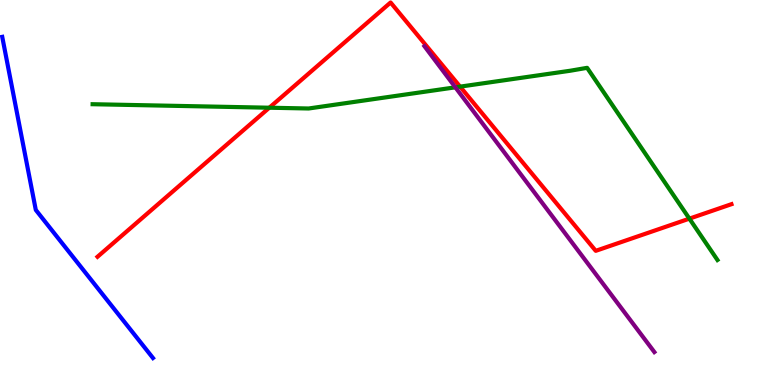[{'lines': ['blue', 'red'], 'intersections': []}, {'lines': ['green', 'red'], 'intersections': [{'x': 3.48, 'y': 7.2}, {'x': 5.94, 'y': 7.75}, {'x': 8.9, 'y': 4.32}]}, {'lines': ['purple', 'red'], 'intersections': []}, {'lines': ['blue', 'green'], 'intersections': []}, {'lines': ['blue', 'purple'], 'intersections': []}, {'lines': ['green', 'purple'], 'intersections': [{'x': 5.88, 'y': 7.73}]}]